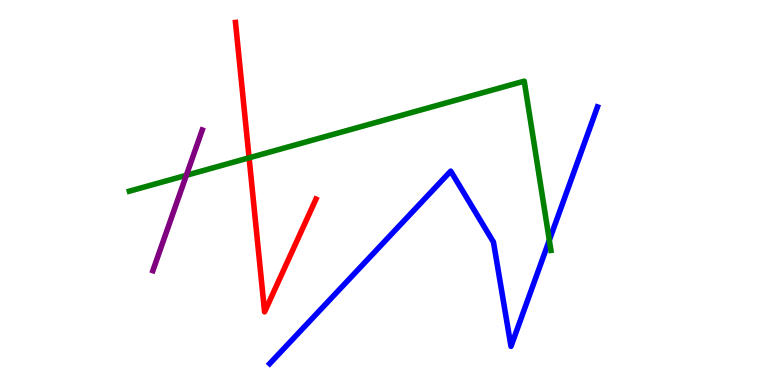[{'lines': ['blue', 'red'], 'intersections': []}, {'lines': ['green', 'red'], 'intersections': [{'x': 3.21, 'y': 5.9}]}, {'lines': ['purple', 'red'], 'intersections': []}, {'lines': ['blue', 'green'], 'intersections': [{'x': 7.09, 'y': 3.76}]}, {'lines': ['blue', 'purple'], 'intersections': []}, {'lines': ['green', 'purple'], 'intersections': [{'x': 2.4, 'y': 5.45}]}]